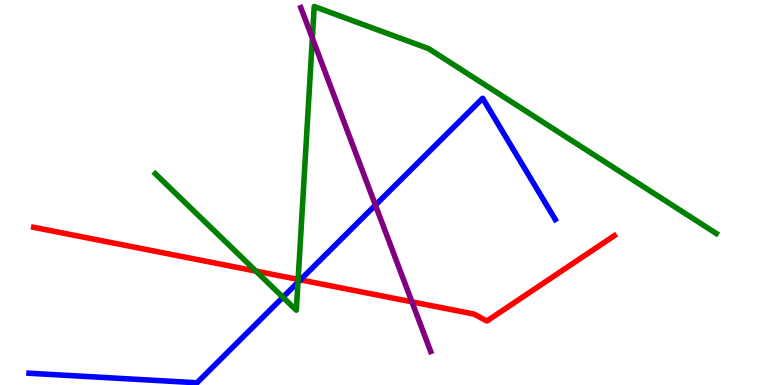[{'lines': ['blue', 'red'], 'intersections': [{'x': 3.88, 'y': 2.73}]}, {'lines': ['green', 'red'], 'intersections': [{'x': 3.3, 'y': 2.96}, {'x': 3.85, 'y': 2.74}]}, {'lines': ['purple', 'red'], 'intersections': [{'x': 5.32, 'y': 2.16}]}, {'lines': ['blue', 'green'], 'intersections': [{'x': 3.65, 'y': 2.28}, {'x': 3.84, 'y': 2.67}]}, {'lines': ['blue', 'purple'], 'intersections': [{'x': 4.84, 'y': 4.67}]}, {'lines': ['green', 'purple'], 'intersections': [{'x': 4.03, 'y': 9.01}]}]